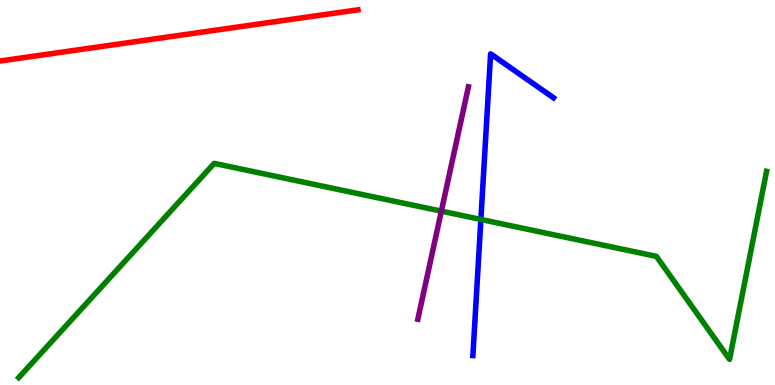[{'lines': ['blue', 'red'], 'intersections': []}, {'lines': ['green', 'red'], 'intersections': []}, {'lines': ['purple', 'red'], 'intersections': []}, {'lines': ['blue', 'green'], 'intersections': [{'x': 6.2, 'y': 4.3}]}, {'lines': ['blue', 'purple'], 'intersections': []}, {'lines': ['green', 'purple'], 'intersections': [{'x': 5.69, 'y': 4.52}]}]